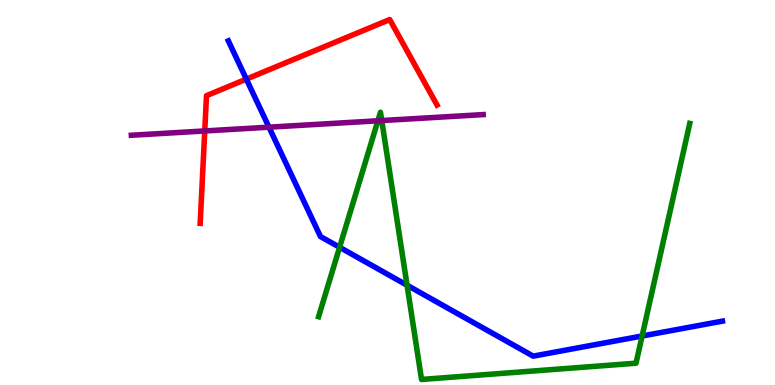[{'lines': ['blue', 'red'], 'intersections': [{'x': 3.18, 'y': 7.95}]}, {'lines': ['green', 'red'], 'intersections': []}, {'lines': ['purple', 'red'], 'intersections': [{'x': 2.64, 'y': 6.6}]}, {'lines': ['blue', 'green'], 'intersections': [{'x': 4.38, 'y': 3.58}, {'x': 5.25, 'y': 2.59}, {'x': 8.29, 'y': 1.27}]}, {'lines': ['blue', 'purple'], 'intersections': [{'x': 3.47, 'y': 6.7}]}, {'lines': ['green', 'purple'], 'intersections': [{'x': 4.88, 'y': 6.86}, {'x': 4.93, 'y': 6.87}]}]